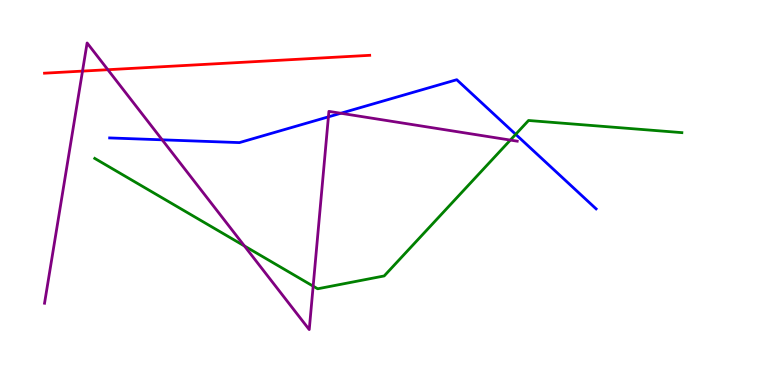[{'lines': ['blue', 'red'], 'intersections': []}, {'lines': ['green', 'red'], 'intersections': []}, {'lines': ['purple', 'red'], 'intersections': [{'x': 1.06, 'y': 8.15}, {'x': 1.39, 'y': 8.19}]}, {'lines': ['blue', 'green'], 'intersections': [{'x': 6.65, 'y': 6.51}]}, {'lines': ['blue', 'purple'], 'intersections': [{'x': 2.09, 'y': 6.37}, {'x': 4.24, 'y': 6.96}, {'x': 4.4, 'y': 7.06}]}, {'lines': ['green', 'purple'], 'intersections': [{'x': 3.15, 'y': 3.61}, {'x': 4.04, 'y': 2.57}, {'x': 6.59, 'y': 6.36}]}]